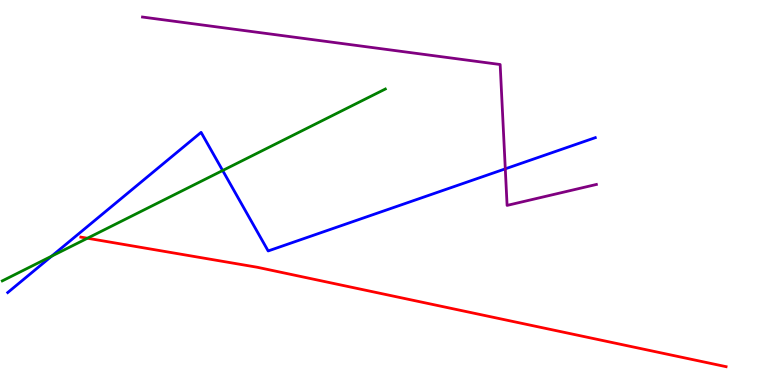[{'lines': ['blue', 'red'], 'intersections': []}, {'lines': ['green', 'red'], 'intersections': [{'x': 1.13, 'y': 3.81}]}, {'lines': ['purple', 'red'], 'intersections': []}, {'lines': ['blue', 'green'], 'intersections': [{'x': 0.667, 'y': 3.35}, {'x': 2.87, 'y': 5.57}]}, {'lines': ['blue', 'purple'], 'intersections': [{'x': 6.52, 'y': 5.61}]}, {'lines': ['green', 'purple'], 'intersections': []}]